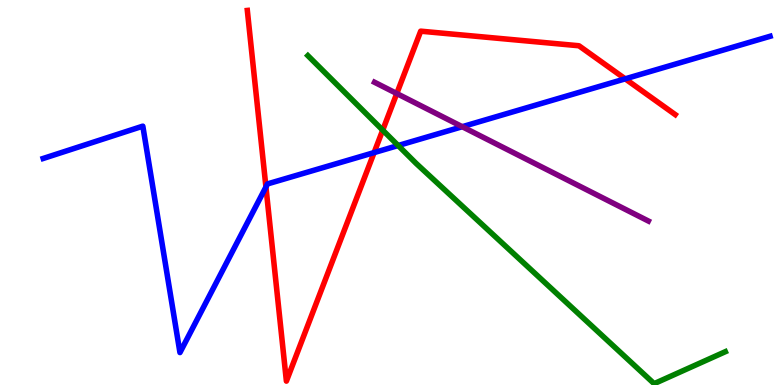[{'lines': ['blue', 'red'], 'intersections': [{'x': 3.43, 'y': 5.14}, {'x': 4.83, 'y': 6.04}, {'x': 8.07, 'y': 7.95}]}, {'lines': ['green', 'red'], 'intersections': [{'x': 4.94, 'y': 6.62}]}, {'lines': ['purple', 'red'], 'intersections': [{'x': 5.12, 'y': 7.57}]}, {'lines': ['blue', 'green'], 'intersections': [{'x': 5.14, 'y': 6.22}]}, {'lines': ['blue', 'purple'], 'intersections': [{'x': 5.96, 'y': 6.71}]}, {'lines': ['green', 'purple'], 'intersections': []}]